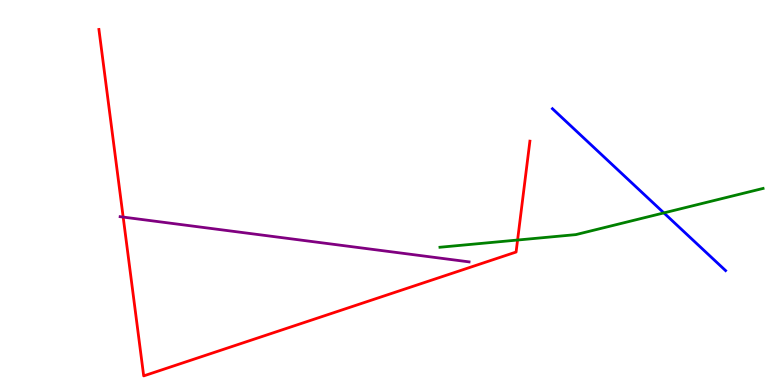[{'lines': ['blue', 'red'], 'intersections': []}, {'lines': ['green', 'red'], 'intersections': [{'x': 6.68, 'y': 3.77}]}, {'lines': ['purple', 'red'], 'intersections': [{'x': 1.59, 'y': 4.36}]}, {'lines': ['blue', 'green'], 'intersections': [{'x': 8.57, 'y': 4.47}]}, {'lines': ['blue', 'purple'], 'intersections': []}, {'lines': ['green', 'purple'], 'intersections': []}]